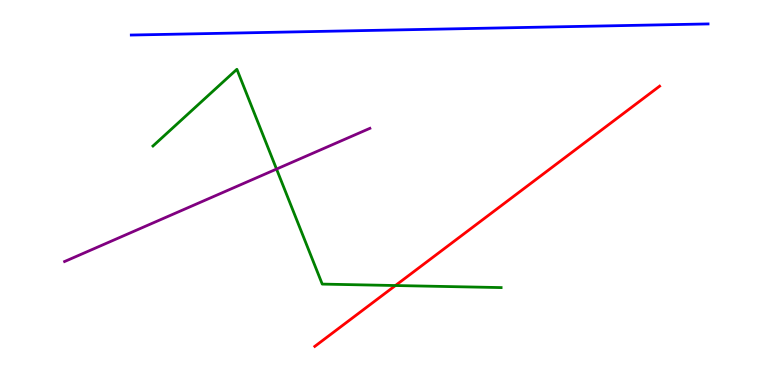[{'lines': ['blue', 'red'], 'intersections': []}, {'lines': ['green', 'red'], 'intersections': [{'x': 5.1, 'y': 2.58}]}, {'lines': ['purple', 'red'], 'intersections': []}, {'lines': ['blue', 'green'], 'intersections': []}, {'lines': ['blue', 'purple'], 'intersections': []}, {'lines': ['green', 'purple'], 'intersections': [{'x': 3.57, 'y': 5.61}]}]